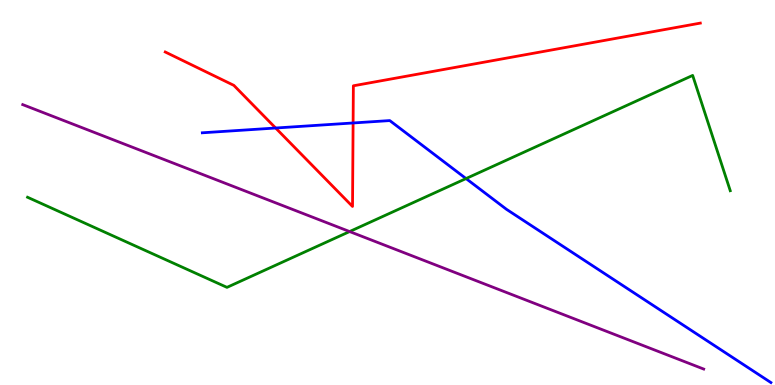[{'lines': ['blue', 'red'], 'intersections': [{'x': 3.56, 'y': 6.67}, {'x': 4.56, 'y': 6.81}]}, {'lines': ['green', 'red'], 'intersections': []}, {'lines': ['purple', 'red'], 'intersections': []}, {'lines': ['blue', 'green'], 'intersections': [{'x': 6.01, 'y': 5.36}]}, {'lines': ['blue', 'purple'], 'intersections': []}, {'lines': ['green', 'purple'], 'intersections': [{'x': 4.51, 'y': 3.99}]}]